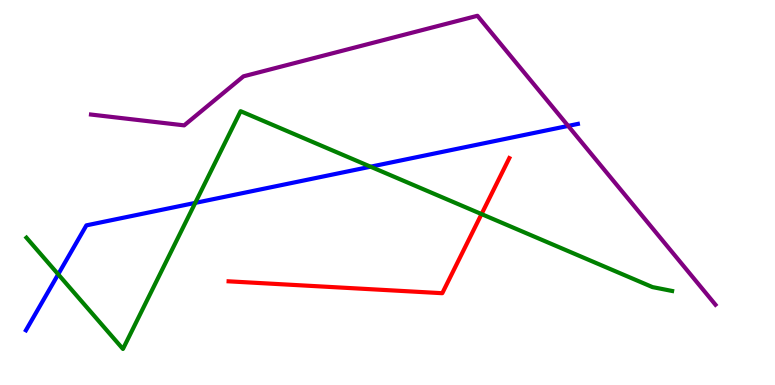[{'lines': ['blue', 'red'], 'intersections': []}, {'lines': ['green', 'red'], 'intersections': [{'x': 6.21, 'y': 4.44}]}, {'lines': ['purple', 'red'], 'intersections': []}, {'lines': ['blue', 'green'], 'intersections': [{'x': 0.751, 'y': 2.88}, {'x': 2.52, 'y': 4.73}, {'x': 4.78, 'y': 5.67}]}, {'lines': ['blue', 'purple'], 'intersections': [{'x': 7.33, 'y': 6.73}]}, {'lines': ['green', 'purple'], 'intersections': []}]